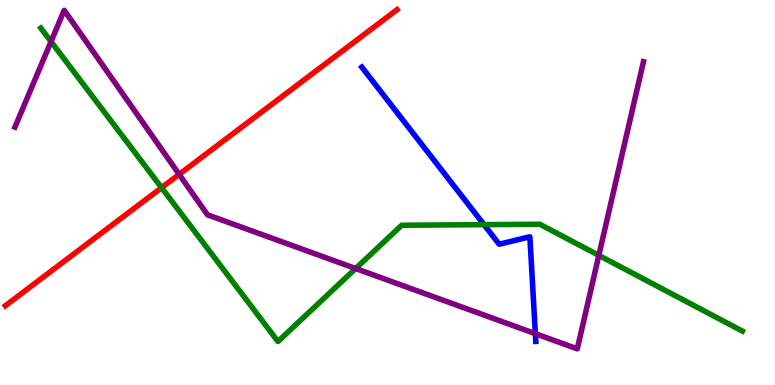[{'lines': ['blue', 'red'], 'intersections': []}, {'lines': ['green', 'red'], 'intersections': [{'x': 2.08, 'y': 5.13}]}, {'lines': ['purple', 'red'], 'intersections': [{'x': 2.31, 'y': 5.47}]}, {'lines': ['blue', 'green'], 'intersections': [{'x': 6.25, 'y': 4.16}]}, {'lines': ['blue', 'purple'], 'intersections': [{'x': 6.91, 'y': 1.33}]}, {'lines': ['green', 'purple'], 'intersections': [{'x': 0.658, 'y': 8.92}, {'x': 4.59, 'y': 3.03}, {'x': 7.73, 'y': 3.37}]}]